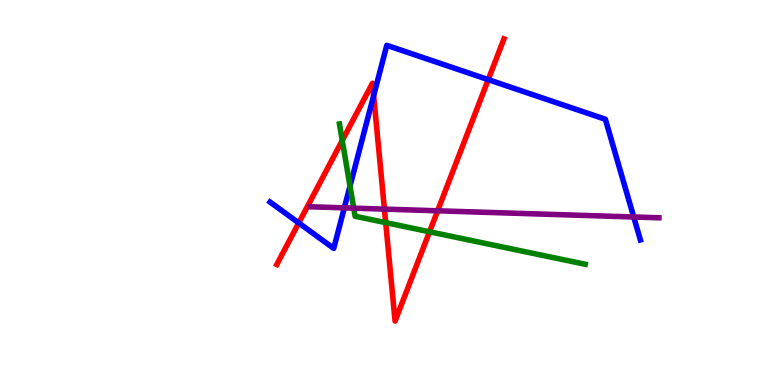[{'lines': ['blue', 'red'], 'intersections': [{'x': 3.85, 'y': 4.21}, {'x': 4.82, 'y': 7.52}, {'x': 6.3, 'y': 7.93}]}, {'lines': ['green', 'red'], 'intersections': [{'x': 4.42, 'y': 6.35}, {'x': 4.98, 'y': 4.22}, {'x': 5.54, 'y': 3.98}]}, {'lines': ['purple', 'red'], 'intersections': [{'x': 4.96, 'y': 4.57}, {'x': 5.65, 'y': 4.52}]}, {'lines': ['blue', 'green'], 'intersections': [{'x': 4.52, 'y': 5.17}]}, {'lines': ['blue', 'purple'], 'intersections': [{'x': 4.44, 'y': 4.6}, {'x': 8.18, 'y': 4.36}]}, {'lines': ['green', 'purple'], 'intersections': [{'x': 4.56, 'y': 4.59}]}]